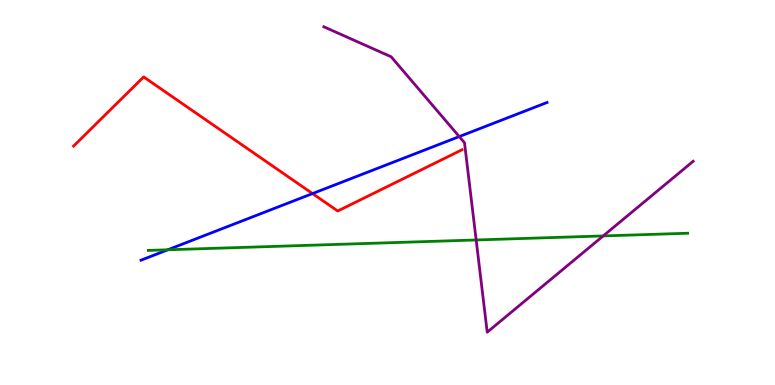[{'lines': ['blue', 'red'], 'intersections': [{'x': 4.03, 'y': 4.97}]}, {'lines': ['green', 'red'], 'intersections': []}, {'lines': ['purple', 'red'], 'intersections': []}, {'lines': ['blue', 'green'], 'intersections': [{'x': 2.16, 'y': 3.51}]}, {'lines': ['blue', 'purple'], 'intersections': [{'x': 5.93, 'y': 6.45}]}, {'lines': ['green', 'purple'], 'intersections': [{'x': 6.14, 'y': 3.77}, {'x': 7.78, 'y': 3.87}]}]